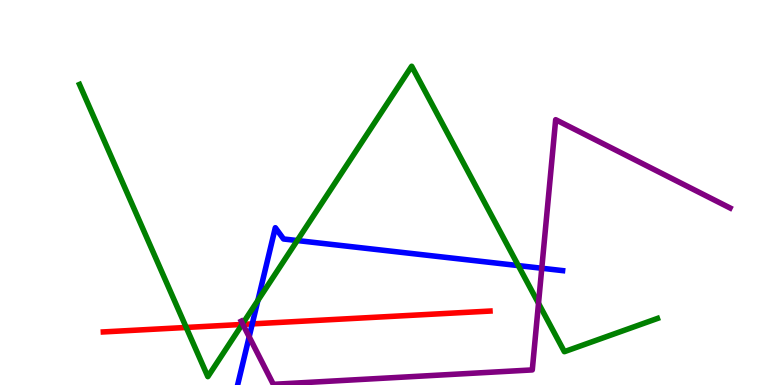[{'lines': ['blue', 'red'], 'intersections': [{'x': 3.26, 'y': 1.59}]}, {'lines': ['green', 'red'], 'intersections': [{'x': 2.4, 'y': 1.49}, {'x': 3.12, 'y': 1.57}]}, {'lines': ['purple', 'red'], 'intersections': [{'x': 3.13, 'y': 1.57}]}, {'lines': ['blue', 'green'], 'intersections': [{'x': 3.33, 'y': 2.2}, {'x': 3.84, 'y': 3.75}, {'x': 6.69, 'y': 3.1}]}, {'lines': ['blue', 'purple'], 'intersections': [{'x': 3.22, 'y': 1.25}, {'x': 6.99, 'y': 3.03}]}, {'lines': ['green', 'purple'], 'intersections': [{'x': 3.13, 'y': 1.59}, {'x': 6.95, 'y': 2.12}]}]